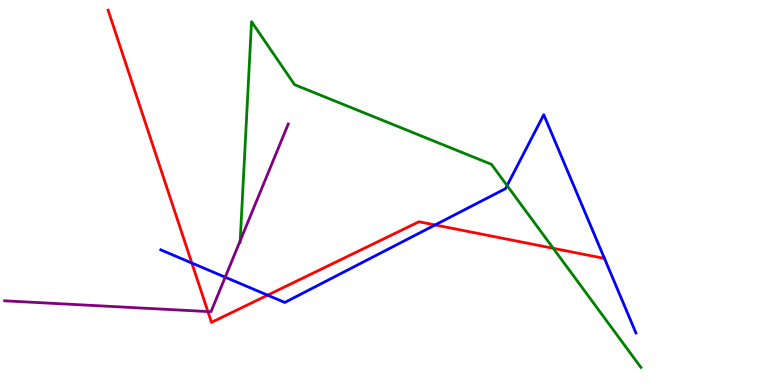[{'lines': ['blue', 'red'], 'intersections': [{'x': 2.48, 'y': 3.17}, {'x': 3.45, 'y': 2.33}, {'x': 5.61, 'y': 4.16}]}, {'lines': ['green', 'red'], 'intersections': [{'x': 7.14, 'y': 3.55}]}, {'lines': ['purple', 'red'], 'intersections': [{'x': 2.68, 'y': 1.91}]}, {'lines': ['blue', 'green'], 'intersections': [{'x': 6.54, 'y': 5.18}]}, {'lines': ['blue', 'purple'], 'intersections': [{'x': 2.91, 'y': 2.8}]}, {'lines': ['green', 'purple'], 'intersections': [{'x': 3.1, 'y': 3.75}]}]